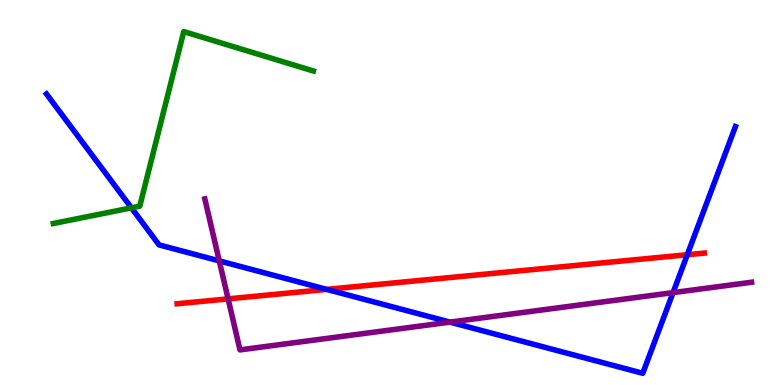[{'lines': ['blue', 'red'], 'intersections': [{'x': 4.22, 'y': 2.48}, {'x': 8.87, 'y': 3.38}]}, {'lines': ['green', 'red'], 'intersections': []}, {'lines': ['purple', 'red'], 'intersections': [{'x': 2.94, 'y': 2.24}]}, {'lines': ['blue', 'green'], 'intersections': [{'x': 1.7, 'y': 4.6}]}, {'lines': ['blue', 'purple'], 'intersections': [{'x': 2.83, 'y': 3.22}, {'x': 5.81, 'y': 1.63}, {'x': 8.68, 'y': 2.4}]}, {'lines': ['green', 'purple'], 'intersections': []}]